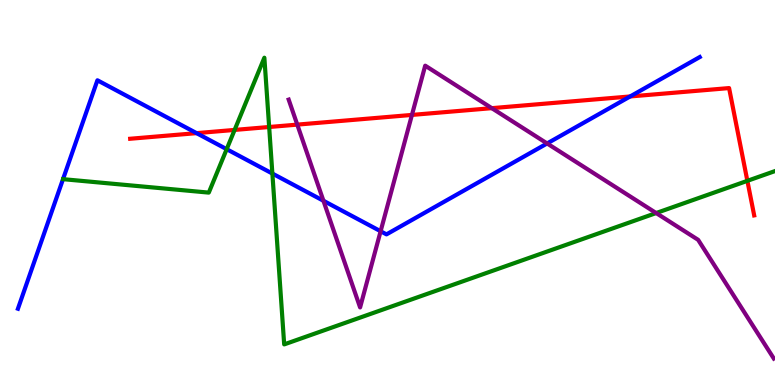[{'lines': ['blue', 'red'], 'intersections': [{'x': 2.54, 'y': 6.54}, {'x': 8.13, 'y': 7.49}]}, {'lines': ['green', 'red'], 'intersections': [{'x': 3.03, 'y': 6.63}, {'x': 3.47, 'y': 6.7}, {'x': 9.64, 'y': 5.3}]}, {'lines': ['purple', 'red'], 'intersections': [{'x': 3.84, 'y': 6.76}, {'x': 5.32, 'y': 7.02}, {'x': 6.35, 'y': 7.19}]}, {'lines': ['blue', 'green'], 'intersections': [{'x': 2.92, 'y': 6.12}, {'x': 3.51, 'y': 5.49}]}, {'lines': ['blue', 'purple'], 'intersections': [{'x': 4.17, 'y': 4.79}, {'x': 4.91, 'y': 3.99}, {'x': 7.06, 'y': 6.27}]}, {'lines': ['green', 'purple'], 'intersections': [{'x': 8.47, 'y': 4.47}]}]